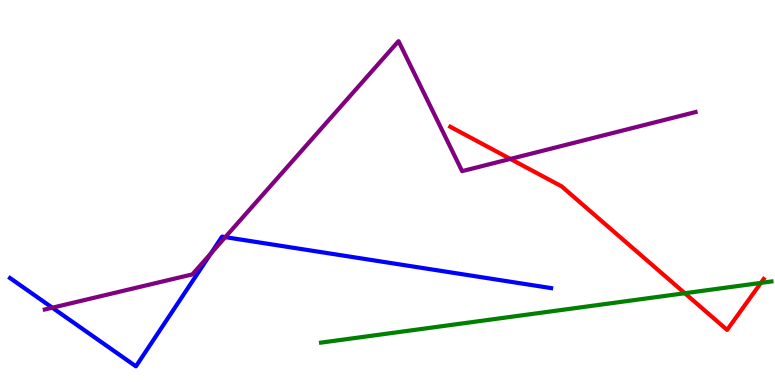[{'lines': ['blue', 'red'], 'intersections': []}, {'lines': ['green', 'red'], 'intersections': [{'x': 8.84, 'y': 2.38}, {'x': 9.82, 'y': 2.65}]}, {'lines': ['purple', 'red'], 'intersections': [{'x': 6.59, 'y': 5.87}]}, {'lines': ['blue', 'green'], 'intersections': []}, {'lines': ['blue', 'purple'], 'intersections': [{'x': 0.675, 'y': 2.01}, {'x': 2.72, 'y': 3.42}, {'x': 2.91, 'y': 3.84}]}, {'lines': ['green', 'purple'], 'intersections': []}]